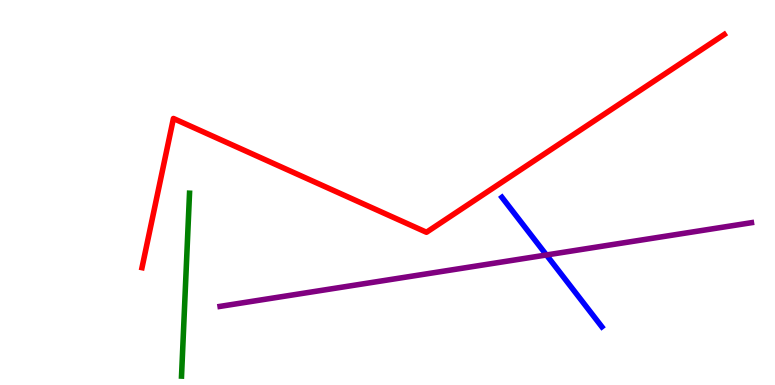[{'lines': ['blue', 'red'], 'intersections': []}, {'lines': ['green', 'red'], 'intersections': []}, {'lines': ['purple', 'red'], 'intersections': []}, {'lines': ['blue', 'green'], 'intersections': []}, {'lines': ['blue', 'purple'], 'intersections': [{'x': 7.05, 'y': 3.38}]}, {'lines': ['green', 'purple'], 'intersections': []}]